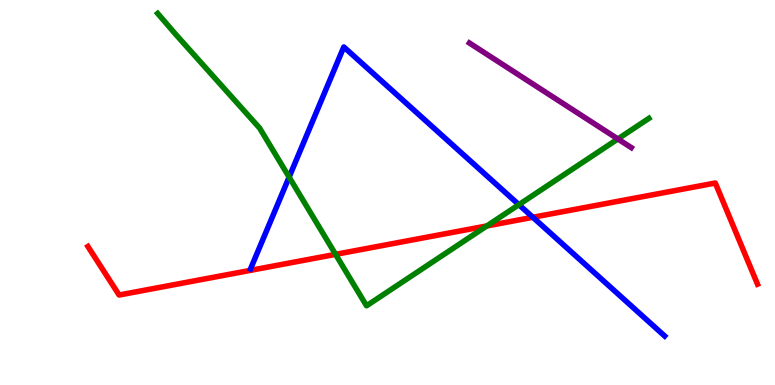[{'lines': ['blue', 'red'], 'intersections': [{'x': 6.88, 'y': 4.36}]}, {'lines': ['green', 'red'], 'intersections': [{'x': 4.33, 'y': 3.39}, {'x': 6.28, 'y': 4.13}]}, {'lines': ['purple', 'red'], 'intersections': []}, {'lines': ['blue', 'green'], 'intersections': [{'x': 3.73, 'y': 5.4}, {'x': 6.7, 'y': 4.68}]}, {'lines': ['blue', 'purple'], 'intersections': []}, {'lines': ['green', 'purple'], 'intersections': [{'x': 7.97, 'y': 6.39}]}]